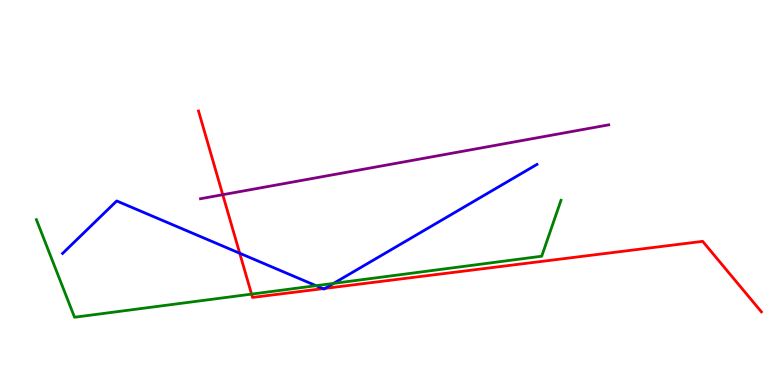[{'lines': ['blue', 'red'], 'intersections': [{'x': 3.09, 'y': 3.42}, {'x': 4.17, 'y': 2.5}, {'x': 4.19, 'y': 2.51}]}, {'lines': ['green', 'red'], 'intersections': [{'x': 3.25, 'y': 2.36}]}, {'lines': ['purple', 'red'], 'intersections': [{'x': 2.87, 'y': 4.94}]}, {'lines': ['blue', 'green'], 'intersections': [{'x': 4.08, 'y': 2.58}, {'x': 4.3, 'y': 2.64}]}, {'lines': ['blue', 'purple'], 'intersections': []}, {'lines': ['green', 'purple'], 'intersections': []}]